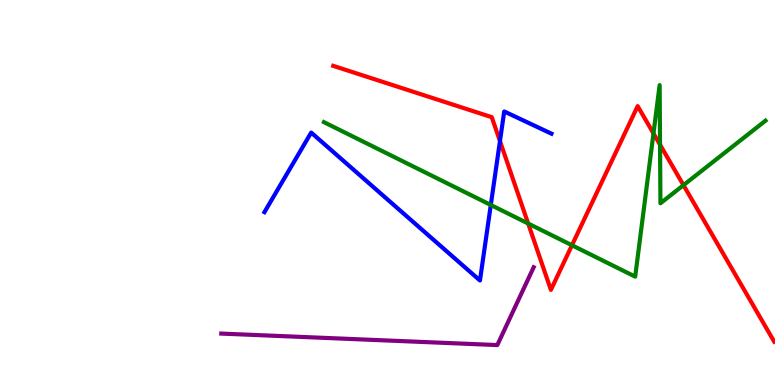[{'lines': ['blue', 'red'], 'intersections': [{'x': 6.45, 'y': 6.33}]}, {'lines': ['green', 'red'], 'intersections': [{'x': 6.82, 'y': 4.19}, {'x': 7.38, 'y': 3.63}, {'x': 8.43, 'y': 6.53}, {'x': 8.52, 'y': 6.24}, {'x': 8.82, 'y': 5.19}]}, {'lines': ['purple', 'red'], 'intersections': []}, {'lines': ['blue', 'green'], 'intersections': [{'x': 6.33, 'y': 4.68}]}, {'lines': ['blue', 'purple'], 'intersections': []}, {'lines': ['green', 'purple'], 'intersections': []}]